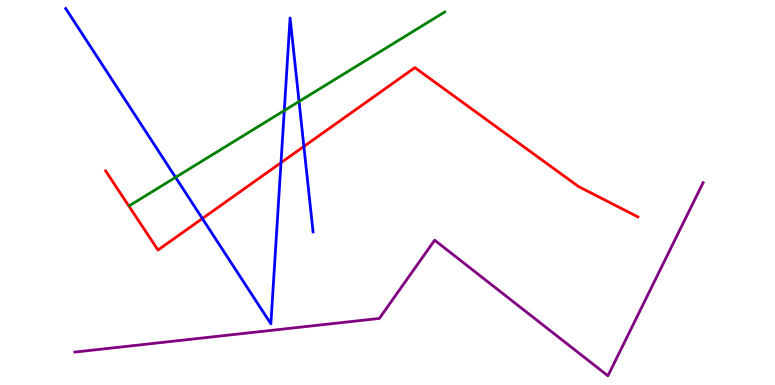[{'lines': ['blue', 'red'], 'intersections': [{'x': 2.61, 'y': 4.32}, {'x': 3.63, 'y': 5.77}, {'x': 3.92, 'y': 6.2}]}, {'lines': ['green', 'red'], 'intersections': []}, {'lines': ['purple', 'red'], 'intersections': []}, {'lines': ['blue', 'green'], 'intersections': [{'x': 2.27, 'y': 5.39}, {'x': 3.67, 'y': 7.13}, {'x': 3.86, 'y': 7.36}]}, {'lines': ['blue', 'purple'], 'intersections': []}, {'lines': ['green', 'purple'], 'intersections': []}]